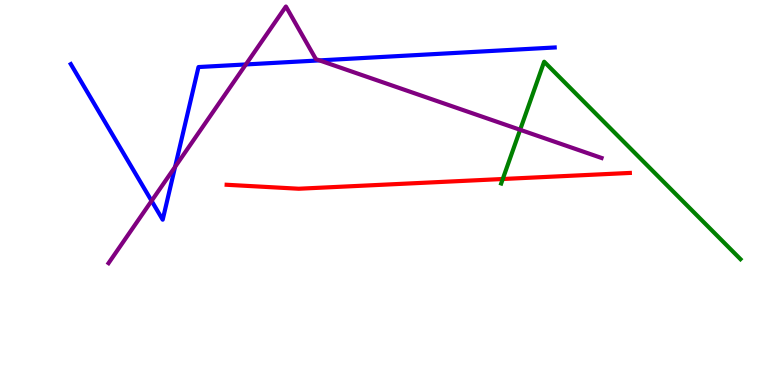[{'lines': ['blue', 'red'], 'intersections': []}, {'lines': ['green', 'red'], 'intersections': [{'x': 6.49, 'y': 5.35}]}, {'lines': ['purple', 'red'], 'intersections': []}, {'lines': ['blue', 'green'], 'intersections': []}, {'lines': ['blue', 'purple'], 'intersections': [{'x': 1.96, 'y': 4.78}, {'x': 2.26, 'y': 5.67}, {'x': 3.17, 'y': 8.33}, {'x': 4.12, 'y': 8.43}]}, {'lines': ['green', 'purple'], 'intersections': [{'x': 6.71, 'y': 6.63}]}]